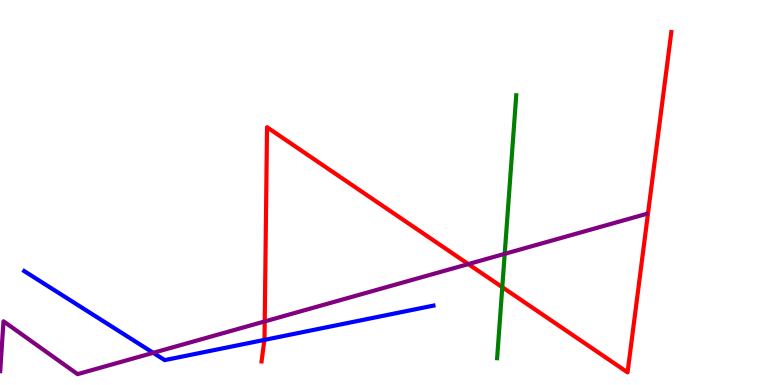[{'lines': ['blue', 'red'], 'intersections': [{'x': 3.41, 'y': 1.17}]}, {'lines': ['green', 'red'], 'intersections': [{'x': 6.48, 'y': 2.54}]}, {'lines': ['purple', 'red'], 'intersections': [{'x': 3.42, 'y': 1.65}, {'x': 6.04, 'y': 3.14}]}, {'lines': ['blue', 'green'], 'intersections': []}, {'lines': ['blue', 'purple'], 'intersections': [{'x': 1.98, 'y': 0.836}]}, {'lines': ['green', 'purple'], 'intersections': [{'x': 6.51, 'y': 3.41}]}]